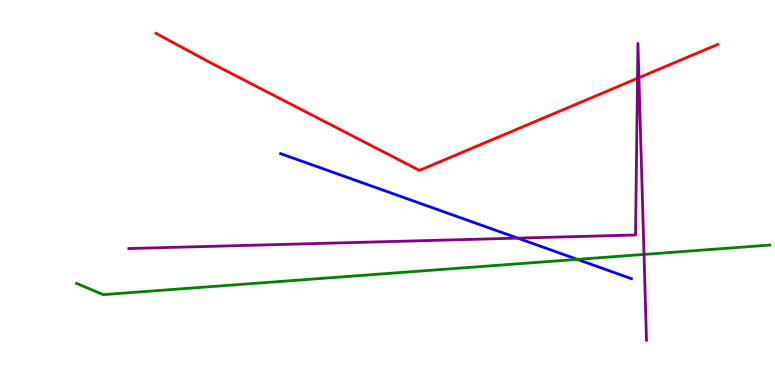[{'lines': ['blue', 'red'], 'intersections': []}, {'lines': ['green', 'red'], 'intersections': []}, {'lines': ['purple', 'red'], 'intersections': [{'x': 8.23, 'y': 7.97}, {'x': 8.24, 'y': 7.98}]}, {'lines': ['blue', 'green'], 'intersections': [{'x': 7.45, 'y': 3.26}]}, {'lines': ['blue', 'purple'], 'intersections': [{'x': 6.68, 'y': 3.81}]}, {'lines': ['green', 'purple'], 'intersections': [{'x': 8.31, 'y': 3.39}]}]